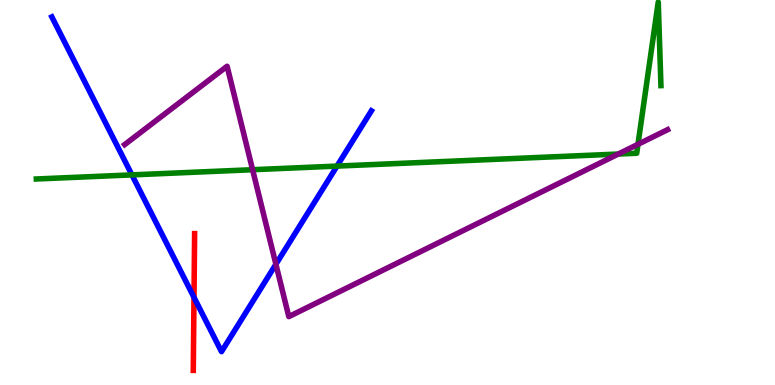[{'lines': ['blue', 'red'], 'intersections': [{'x': 2.5, 'y': 2.28}]}, {'lines': ['green', 'red'], 'intersections': []}, {'lines': ['purple', 'red'], 'intersections': []}, {'lines': ['blue', 'green'], 'intersections': [{'x': 1.7, 'y': 5.46}, {'x': 4.35, 'y': 5.69}]}, {'lines': ['blue', 'purple'], 'intersections': [{'x': 3.56, 'y': 3.14}]}, {'lines': ['green', 'purple'], 'intersections': [{'x': 3.26, 'y': 5.59}, {'x': 7.98, 'y': 6.0}, {'x': 8.23, 'y': 6.25}]}]